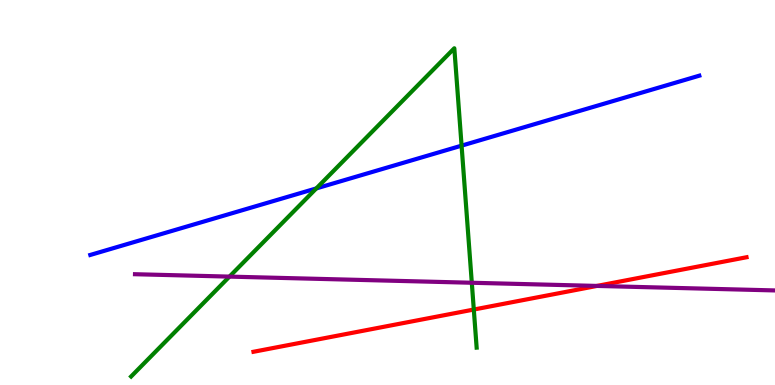[{'lines': ['blue', 'red'], 'intersections': []}, {'lines': ['green', 'red'], 'intersections': [{'x': 6.11, 'y': 1.96}]}, {'lines': ['purple', 'red'], 'intersections': [{'x': 7.7, 'y': 2.57}]}, {'lines': ['blue', 'green'], 'intersections': [{'x': 4.08, 'y': 5.11}, {'x': 5.96, 'y': 6.22}]}, {'lines': ['blue', 'purple'], 'intersections': []}, {'lines': ['green', 'purple'], 'intersections': [{'x': 2.96, 'y': 2.82}, {'x': 6.09, 'y': 2.66}]}]